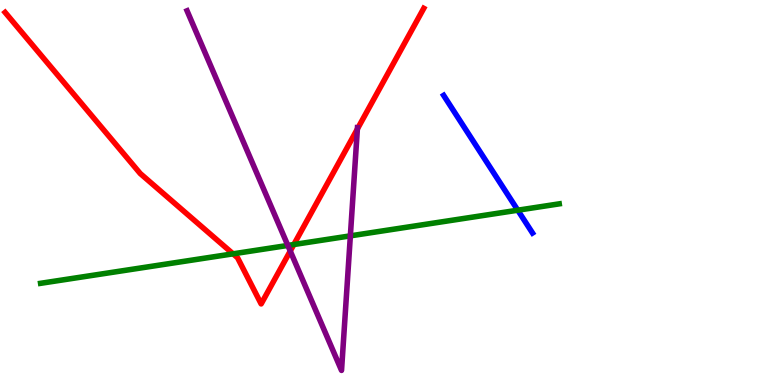[{'lines': ['blue', 'red'], 'intersections': []}, {'lines': ['green', 'red'], 'intersections': [{'x': 3.01, 'y': 3.41}, {'x': 3.79, 'y': 3.65}]}, {'lines': ['purple', 'red'], 'intersections': [{'x': 3.75, 'y': 3.48}, {'x': 4.61, 'y': 6.65}]}, {'lines': ['blue', 'green'], 'intersections': [{'x': 6.68, 'y': 4.54}]}, {'lines': ['blue', 'purple'], 'intersections': []}, {'lines': ['green', 'purple'], 'intersections': [{'x': 3.71, 'y': 3.63}, {'x': 4.52, 'y': 3.87}]}]